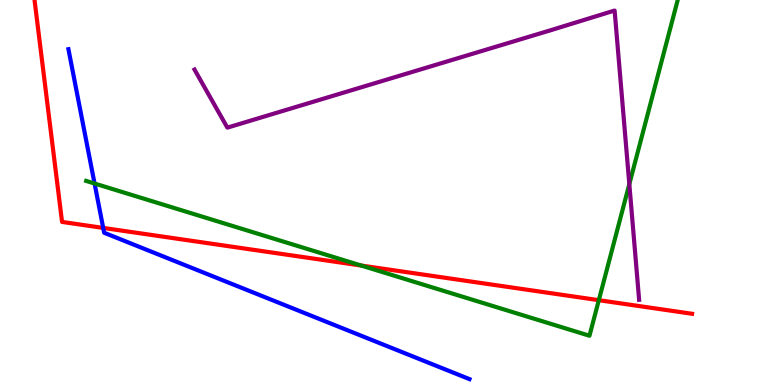[{'lines': ['blue', 'red'], 'intersections': [{'x': 1.33, 'y': 4.08}]}, {'lines': ['green', 'red'], 'intersections': [{'x': 4.66, 'y': 3.1}, {'x': 7.73, 'y': 2.2}]}, {'lines': ['purple', 'red'], 'intersections': []}, {'lines': ['blue', 'green'], 'intersections': [{'x': 1.22, 'y': 5.23}]}, {'lines': ['blue', 'purple'], 'intersections': []}, {'lines': ['green', 'purple'], 'intersections': [{'x': 8.12, 'y': 5.22}]}]